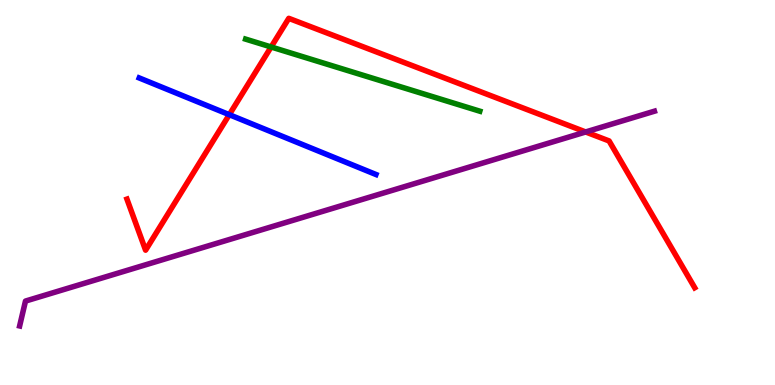[{'lines': ['blue', 'red'], 'intersections': [{'x': 2.96, 'y': 7.02}]}, {'lines': ['green', 'red'], 'intersections': [{'x': 3.5, 'y': 8.78}]}, {'lines': ['purple', 'red'], 'intersections': [{'x': 7.56, 'y': 6.57}]}, {'lines': ['blue', 'green'], 'intersections': []}, {'lines': ['blue', 'purple'], 'intersections': []}, {'lines': ['green', 'purple'], 'intersections': []}]